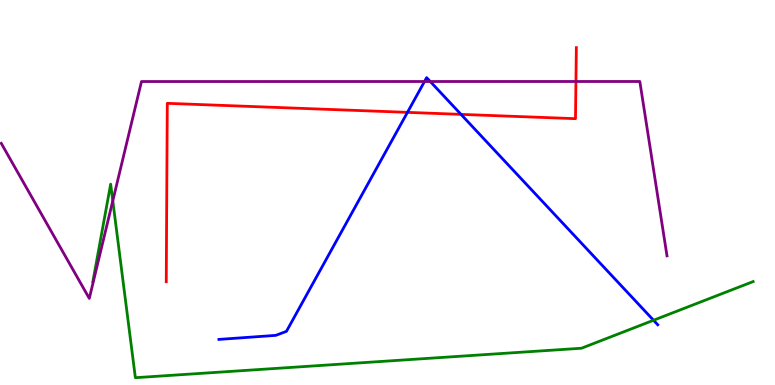[{'lines': ['blue', 'red'], 'intersections': [{'x': 5.26, 'y': 7.08}, {'x': 5.95, 'y': 7.03}]}, {'lines': ['green', 'red'], 'intersections': []}, {'lines': ['purple', 'red'], 'intersections': [{'x': 7.43, 'y': 7.88}]}, {'lines': ['blue', 'green'], 'intersections': [{'x': 8.43, 'y': 1.68}]}, {'lines': ['blue', 'purple'], 'intersections': [{'x': 5.48, 'y': 7.88}, {'x': 5.55, 'y': 7.88}]}, {'lines': ['green', 'purple'], 'intersections': [{'x': 1.46, 'y': 4.78}]}]